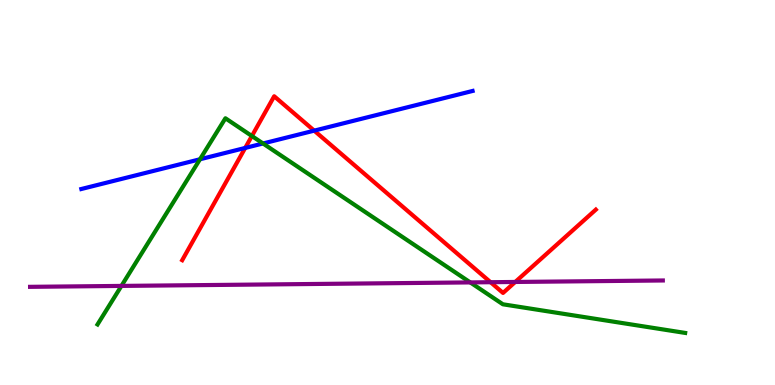[{'lines': ['blue', 'red'], 'intersections': [{'x': 3.16, 'y': 6.16}, {'x': 4.05, 'y': 6.61}]}, {'lines': ['green', 'red'], 'intersections': [{'x': 3.25, 'y': 6.47}]}, {'lines': ['purple', 'red'], 'intersections': [{'x': 6.33, 'y': 2.67}, {'x': 6.65, 'y': 2.68}]}, {'lines': ['blue', 'green'], 'intersections': [{'x': 2.58, 'y': 5.86}, {'x': 3.39, 'y': 6.27}]}, {'lines': ['blue', 'purple'], 'intersections': []}, {'lines': ['green', 'purple'], 'intersections': [{'x': 1.57, 'y': 2.57}, {'x': 6.07, 'y': 2.66}]}]